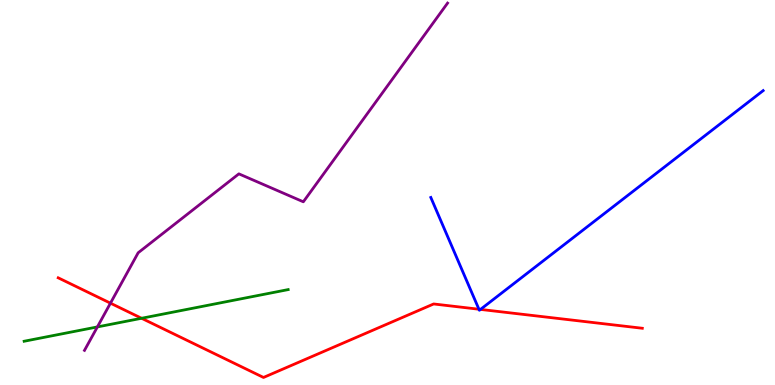[{'lines': ['blue', 'red'], 'intersections': [{'x': 6.18, 'y': 1.97}, {'x': 6.2, 'y': 1.96}]}, {'lines': ['green', 'red'], 'intersections': [{'x': 1.83, 'y': 1.73}]}, {'lines': ['purple', 'red'], 'intersections': [{'x': 1.43, 'y': 2.13}]}, {'lines': ['blue', 'green'], 'intersections': []}, {'lines': ['blue', 'purple'], 'intersections': []}, {'lines': ['green', 'purple'], 'intersections': [{'x': 1.26, 'y': 1.51}]}]